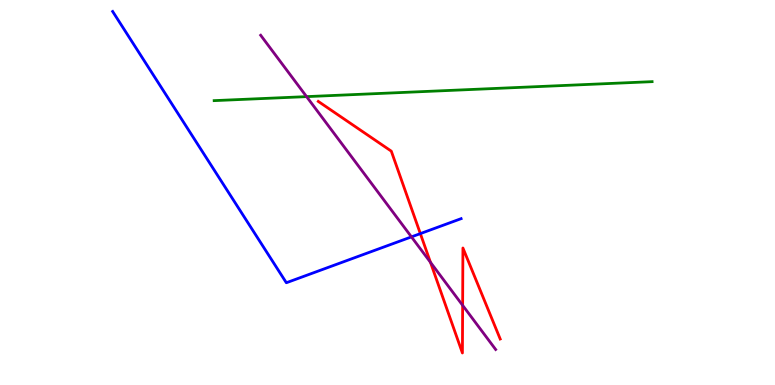[{'lines': ['blue', 'red'], 'intersections': [{'x': 5.42, 'y': 3.93}]}, {'lines': ['green', 'red'], 'intersections': []}, {'lines': ['purple', 'red'], 'intersections': [{'x': 5.55, 'y': 3.19}, {'x': 5.97, 'y': 2.07}]}, {'lines': ['blue', 'green'], 'intersections': []}, {'lines': ['blue', 'purple'], 'intersections': [{'x': 5.31, 'y': 3.85}]}, {'lines': ['green', 'purple'], 'intersections': [{'x': 3.96, 'y': 7.49}]}]